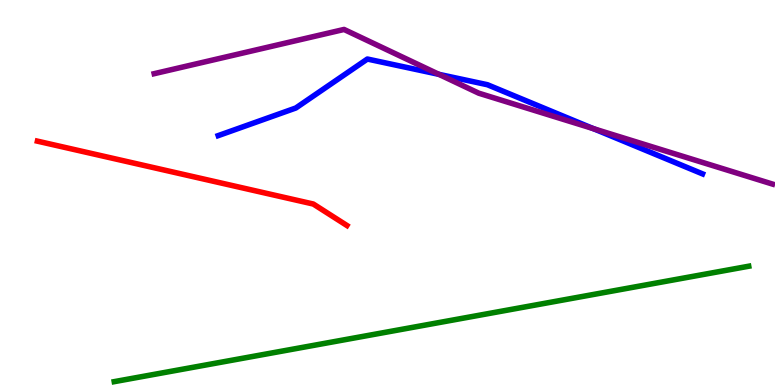[{'lines': ['blue', 'red'], 'intersections': []}, {'lines': ['green', 'red'], 'intersections': []}, {'lines': ['purple', 'red'], 'intersections': []}, {'lines': ['blue', 'green'], 'intersections': []}, {'lines': ['blue', 'purple'], 'intersections': [{'x': 5.66, 'y': 8.07}, {'x': 7.66, 'y': 6.66}]}, {'lines': ['green', 'purple'], 'intersections': []}]